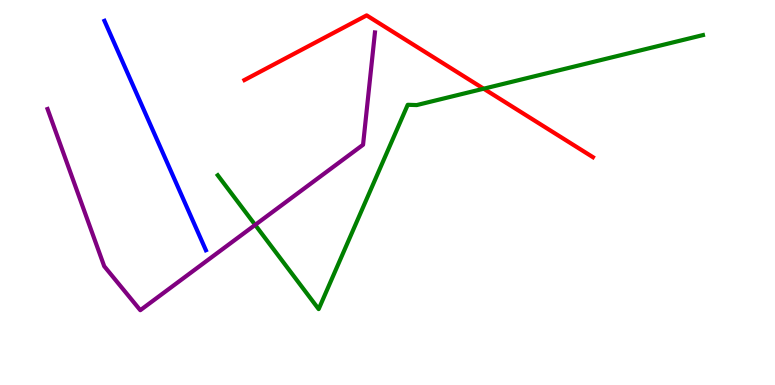[{'lines': ['blue', 'red'], 'intersections': []}, {'lines': ['green', 'red'], 'intersections': [{'x': 6.24, 'y': 7.7}]}, {'lines': ['purple', 'red'], 'intersections': []}, {'lines': ['blue', 'green'], 'intersections': []}, {'lines': ['blue', 'purple'], 'intersections': []}, {'lines': ['green', 'purple'], 'intersections': [{'x': 3.29, 'y': 4.16}]}]